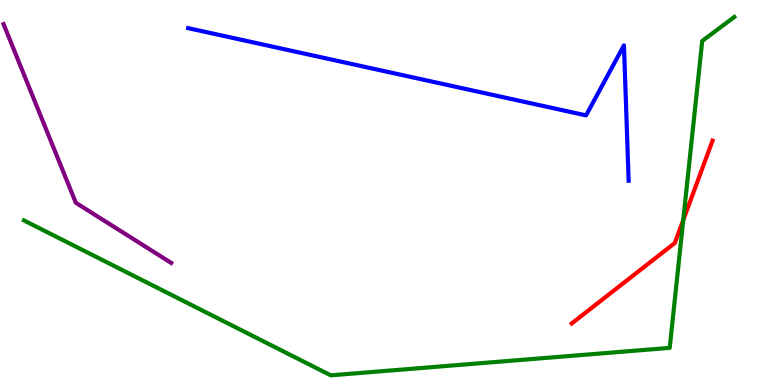[{'lines': ['blue', 'red'], 'intersections': []}, {'lines': ['green', 'red'], 'intersections': [{'x': 8.82, 'y': 4.28}]}, {'lines': ['purple', 'red'], 'intersections': []}, {'lines': ['blue', 'green'], 'intersections': []}, {'lines': ['blue', 'purple'], 'intersections': []}, {'lines': ['green', 'purple'], 'intersections': []}]